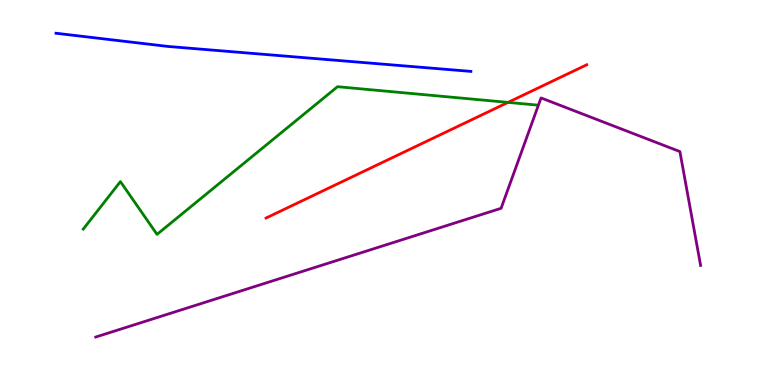[{'lines': ['blue', 'red'], 'intersections': []}, {'lines': ['green', 'red'], 'intersections': [{'x': 6.56, 'y': 7.34}]}, {'lines': ['purple', 'red'], 'intersections': []}, {'lines': ['blue', 'green'], 'intersections': []}, {'lines': ['blue', 'purple'], 'intersections': []}, {'lines': ['green', 'purple'], 'intersections': []}]